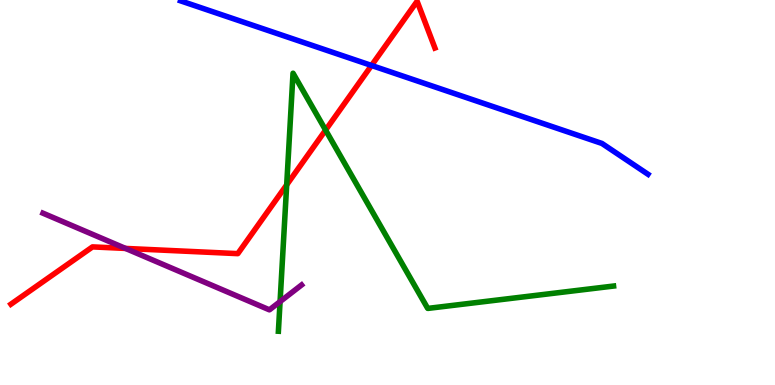[{'lines': ['blue', 'red'], 'intersections': [{'x': 4.79, 'y': 8.3}]}, {'lines': ['green', 'red'], 'intersections': [{'x': 3.7, 'y': 5.2}, {'x': 4.2, 'y': 6.62}]}, {'lines': ['purple', 'red'], 'intersections': [{'x': 1.62, 'y': 3.55}]}, {'lines': ['blue', 'green'], 'intersections': []}, {'lines': ['blue', 'purple'], 'intersections': []}, {'lines': ['green', 'purple'], 'intersections': [{'x': 3.61, 'y': 2.17}]}]